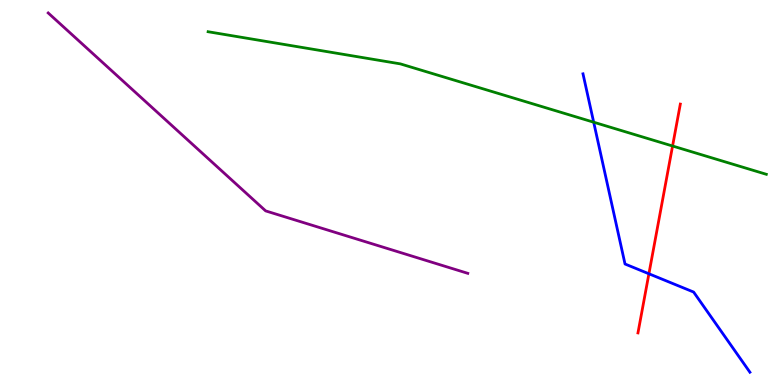[{'lines': ['blue', 'red'], 'intersections': [{'x': 8.37, 'y': 2.89}]}, {'lines': ['green', 'red'], 'intersections': [{'x': 8.68, 'y': 6.21}]}, {'lines': ['purple', 'red'], 'intersections': []}, {'lines': ['blue', 'green'], 'intersections': [{'x': 7.66, 'y': 6.83}]}, {'lines': ['blue', 'purple'], 'intersections': []}, {'lines': ['green', 'purple'], 'intersections': []}]